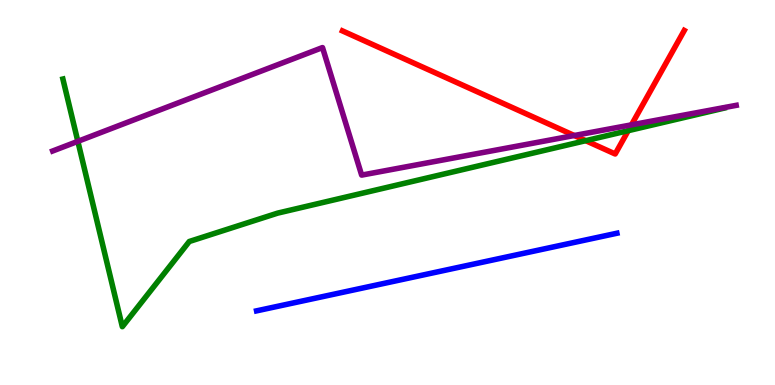[{'lines': ['blue', 'red'], 'intersections': []}, {'lines': ['green', 'red'], 'intersections': [{'x': 7.56, 'y': 6.35}, {'x': 8.11, 'y': 6.61}]}, {'lines': ['purple', 'red'], 'intersections': [{'x': 7.41, 'y': 6.48}, {'x': 8.15, 'y': 6.76}]}, {'lines': ['blue', 'green'], 'intersections': []}, {'lines': ['blue', 'purple'], 'intersections': []}, {'lines': ['green', 'purple'], 'intersections': [{'x': 1.0, 'y': 6.33}]}]